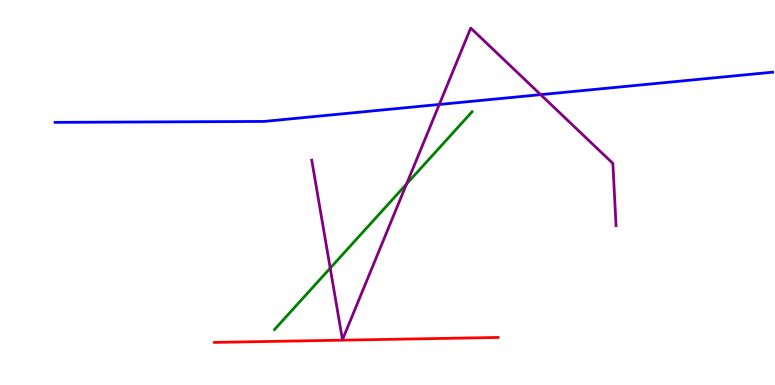[{'lines': ['blue', 'red'], 'intersections': []}, {'lines': ['green', 'red'], 'intersections': []}, {'lines': ['purple', 'red'], 'intersections': []}, {'lines': ['blue', 'green'], 'intersections': []}, {'lines': ['blue', 'purple'], 'intersections': [{'x': 5.67, 'y': 7.29}, {'x': 6.98, 'y': 7.54}]}, {'lines': ['green', 'purple'], 'intersections': [{'x': 4.26, 'y': 3.04}, {'x': 5.25, 'y': 5.22}]}]